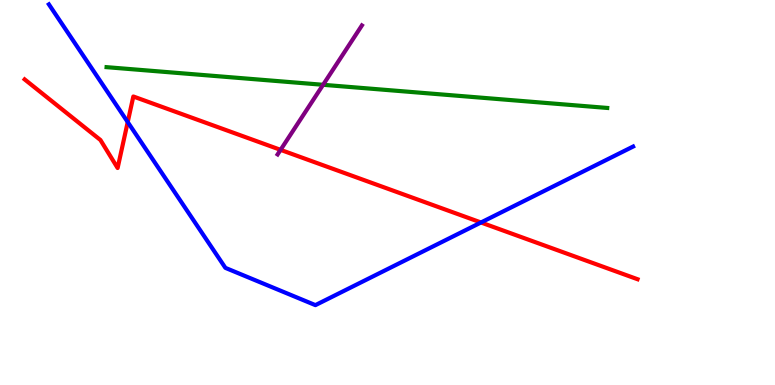[{'lines': ['blue', 'red'], 'intersections': [{'x': 1.65, 'y': 6.83}, {'x': 6.21, 'y': 4.22}]}, {'lines': ['green', 'red'], 'intersections': []}, {'lines': ['purple', 'red'], 'intersections': [{'x': 3.62, 'y': 6.11}]}, {'lines': ['blue', 'green'], 'intersections': []}, {'lines': ['blue', 'purple'], 'intersections': []}, {'lines': ['green', 'purple'], 'intersections': [{'x': 4.17, 'y': 7.8}]}]